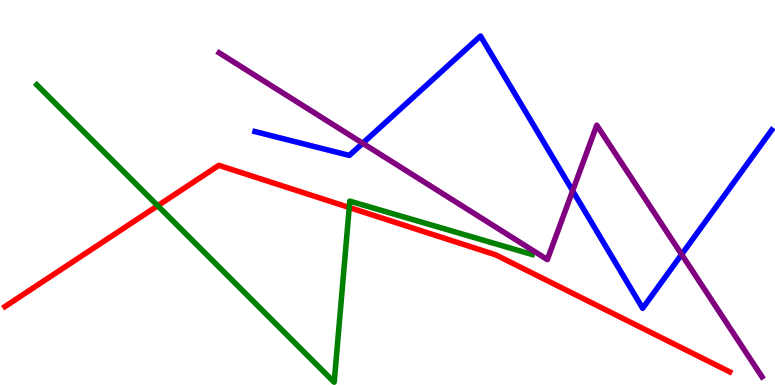[{'lines': ['blue', 'red'], 'intersections': []}, {'lines': ['green', 'red'], 'intersections': [{'x': 2.04, 'y': 4.66}, {'x': 4.51, 'y': 4.61}]}, {'lines': ['purple', 'red'], 'intersections': []}, {'lines': ['blue', 'green'], 'intersections': []}, {'lines': ['blue', 'purple'], 'intersections': [{'x': 4.68, 'y': 6.28}, {'x': 7.39, 'y': 5.04}, {'x': 8.8, 'y': 3.39}]}, {'lines': ['green', 'purple'], 'intersections': []}]